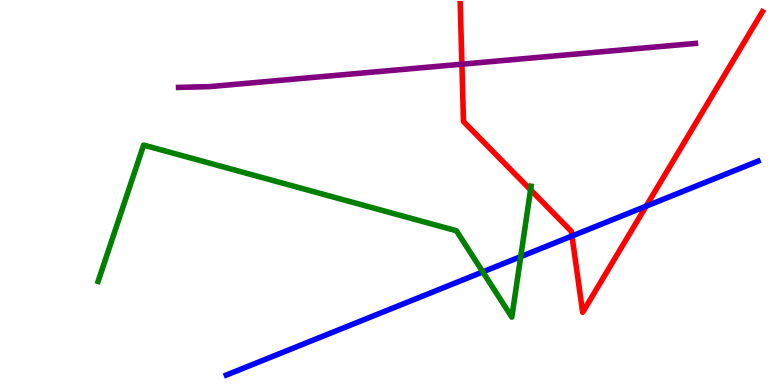[{'lines': ['blue', 'red'], 'intersections': [{'x': 7.38, 'y': 3.87}, {'x': 8.34, 'y': 4.64}]}, {'lines': ['green', 'red'], 'intersections': [{'x': 6.85, 'y': 5.07}]}, {'lines': ['purple', 'red'], 'intersections': [{'x': 5.96, 'y': 8.33}]}, {'lines': ['blue', 'green'], 'intersections': [{'x': 6.23, 'y': 2.94}, {'x': 6.72, 'y': 3.33}]}, {'lines': ['blue', 'purple'], 'intersections': []}, {'lines': ['green', 'purple'], 'intersections': []}]